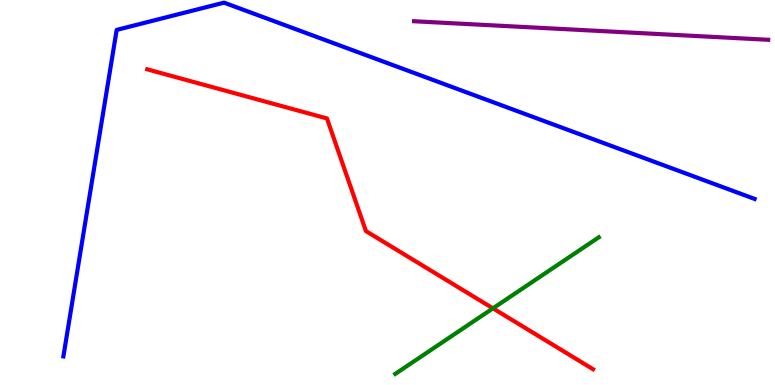[{'lines': ['blue', 'red'], 'intersections': []}, {'lines': ['green', 'red'], 'intersections': [{'x': 6.36, 'y': 1.99}]}, {'lines': ['purple', 'red'], 'intersections': []}, {'lines': ['blue', 'green'], 'intersections': []}, {'lines': ['blue', 'purple'], 'intersections': []}, {'lines': ['green', 'purple'], 'intersections': []}]